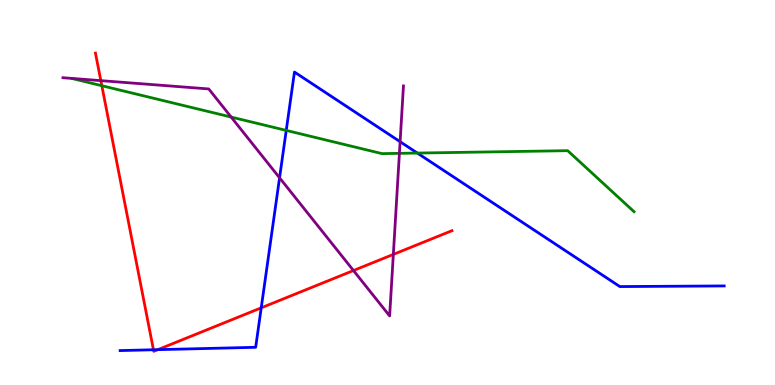[{'lines': ['blue', 'red'], 'intersections': [{'x': 1.98, 'y': 0.915}, {'x': 2.04, 'y': 0.918}, {'x': 3.37, 'y': 2.0}]}, {'lines': ['green', 'red'], 'intersections': [{'x': 1.31, 'y': 7.77}]}, {'lines': ['purple', 'red'], 'intersections': [{'x': 1.3, 'y': 7.91}, {'x': 4.56, 'y': 2.97}, {'x': 5.08, 'y': 3.39}]}, {'lines': ['blue', 'green'], 'intersections': [{'x': 3.69, 'y': 6.61}, {'x': 5.39, 'y': 6.02}]}, {'lines': ['blue', 'purple'], 'intersections': [{'x': 3.61, 'y': 5.38}, {'x': 5.16, 'y': 6.32}]}, {'lines': ['green', 'purple'], 'intersections': [{'x': 2.98, 'y': 6.96}, {'x': 5.15, 'y': 6.02}]}]